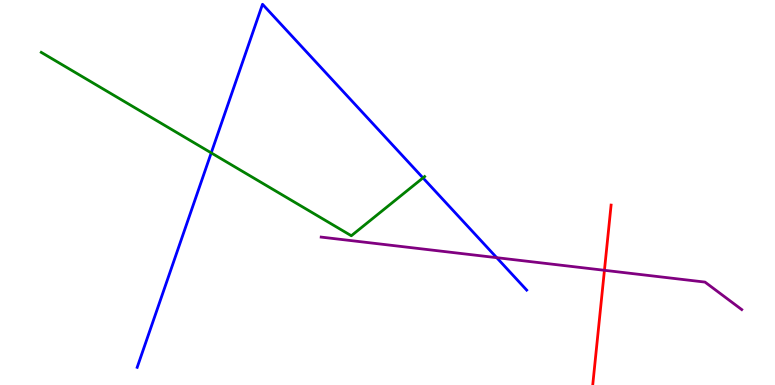[{'lines': ['blue', 'red'], 'intersections': []}, {'lines': ['green', 'red'], 'intersections': []}, {'lines': ['purple', 'red'], 'intersections': [{'x': 7.8, 'y': 2.98}]}, {'lines': ['blue', 'green'], 'intersections': [{'x': 2.73, 'y': 6.03}, {'x': 5.46, 'y': 5.38}]}, {'lines': ['blue', 'purple'], 'intersections': [{'x': 6.41, 'y': 3.31}]}, {'lines': ['green', 'purple'], 'intersections': []}]